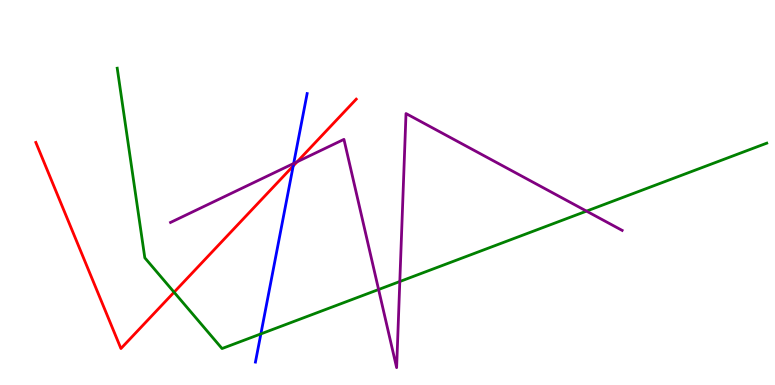[{'lines': ['blue', 'red'], 'intersections': [{'x': 3.78, 'y': 5.69}]}, {'lines': ['green', 'red'], 'intersections': [{'x': 2.25, 'y': 2.41}]}, {'lines': ['purple', 'red'], 'intersections': [{'x': 3.83, 'y': 5.8}]}, {'lines': ['blue', 'green'], 'intersections': [{'x': 3.37, 'y': 1.33}]}, {'lines': ['blue', 'purple'], 'intersections': [{'x': 3.79, 'y': 5.75}]}, {'lines': ['green', 'purple'], 'intersections': [{'x': 4.89, 'y': 2.48}, {'x': 5.16, 'y': 2.69}, {'x': 7.57, 'y': 4.52}]}]